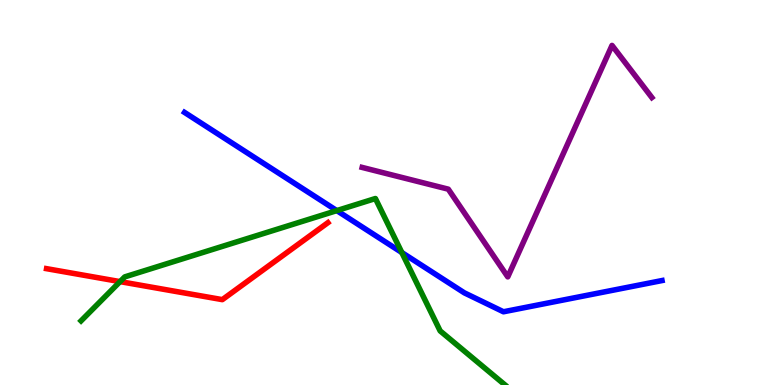[{'lines': ['blue', 'red'], 'intersections': []}, {'lines': ['green', 'red'], 'intersections': [{'x': 1.55, 'y': 2.69}]}, {'lines': ['purple', 'red'], 'intersections': []}, {'lines': ['blue', 'green'], 'intersections': [{'x': 4.35, 'y': 4.53}, {'x': 5.18, 'y': 3.44}]}, {'lines': ['blue', 'purple'], 'intersections': []}, {'lines': ['green', 'purple'], 'intersections': []}]